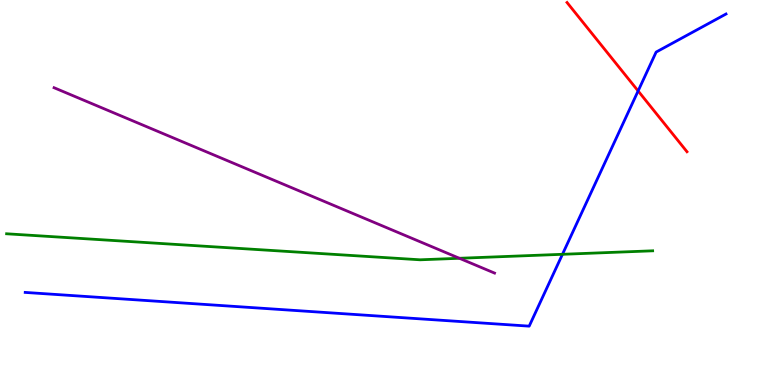[{'lines': ['blue', 'red'], 'intersections': [{'x': 8.23, 'y': 7.64}]}, {'lines': ['green', 'red'], 'intersections': []}, {'lines': ['purple', 'red'], 'intersections': []}, {'lines': ['blue', 'green'], 'intersections': [{'x': 7.26, 'y': 3.39}]}, {'lines': ['blue', 'purple'], 'intersections': []}, {'lines': ['green', 'purple'], 'intersections': [{'x': 5.93, 'y': 3.29}]}]